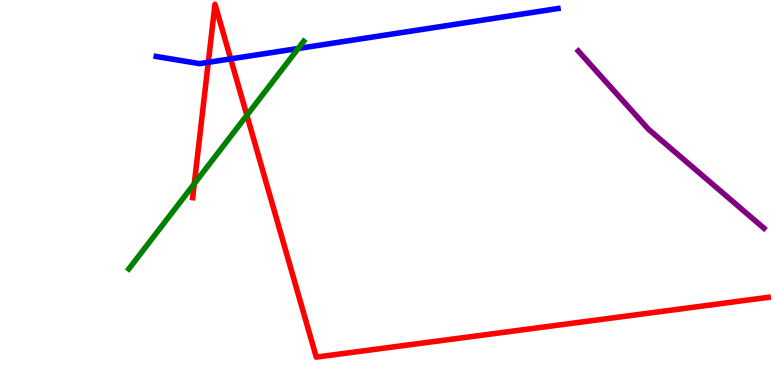[{'lines': ['blue', 'red'], 'intersections': [{'x': 2.69, 'y': 8.38}, {'x': 2.98, 'y': 8.47}]}, {'lines': ['green', 'red'], 'intersections': [{'x': 2.51, 'y': 5.23}, {'x': 3.19, 'y': 7.01}]}, {'lines': ['purple', 'red'], 'intersections': []}, {'lines': ['blue', 'green'], 'intersections': [{'x': 3.85, 'y': 8.74}]}, {'lines': ['blue', 'purple'], 'intersections': []}, {'lines': ['green', 'purple'], 'intersections': []}]